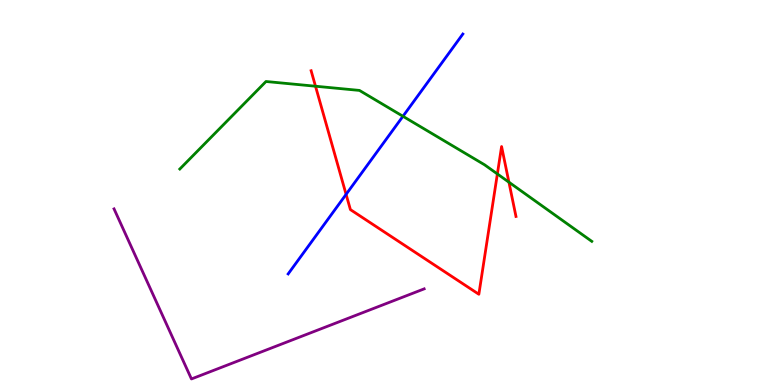[{'lines': ['blue', 'red'], 'intersections': [{'x': 4.47, 'y': 4.95}]}, {'lines': ['green', 'red'], 'intersections': [{'x': 4.07, 'y': 7.76}, {'x': 6.42, 'y': 5.48}, {'x': 6.57, 'y': 5.27}]}, {'lines': ['purple', 'red'], 'intersections': []}, {'lines': ['blue', 'green'], 'intersections': [{'x': 5.2, 'y': 6.98}]}, {'lines': ['blue', 'purple'], 'intersections': []}, {'lines': ['green', 'purple'], 'intersections': []}]